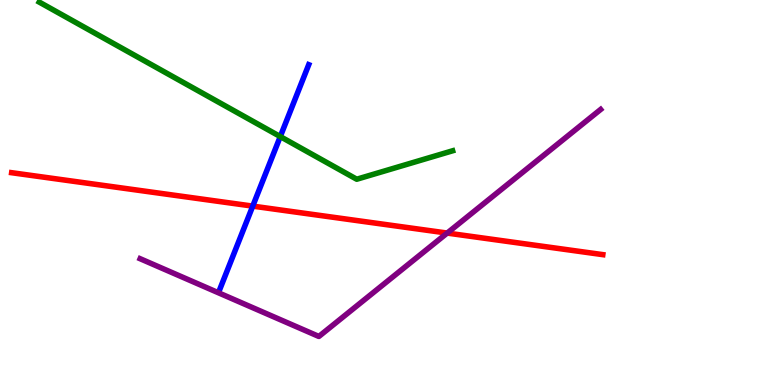[{'lines': ['blue', 'red'], 'intersections': [{'x': 3.26, 'y': 4.65}]}, {'lines': ['green', 'red'], 'intersections': []}, {'lines': ['purple', 'red'], 'intersections': [{'x': 5.77, 'y': 3.95}]}, {'lines': ['blue', 'green'], 'intersections': [{'x': 3.62, 'y': 6.45}]}, {'lines': ['blue', 'purple'], 'intersections': []}, {'lines': ['green', 'purple'], 'intersections': []}]